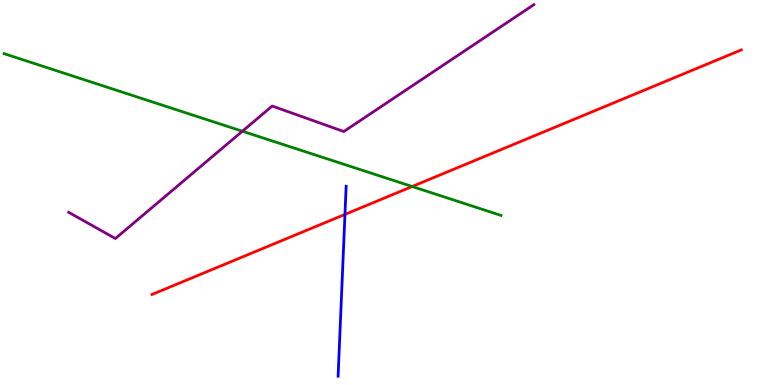[{'lines': ['blue', 'red'], 'intersections': [{'x': 4.45, 'y': 4.43}]}, {'lines': ['green', 'red'], 'intersections': [{'x': 5.32, 'y': 5.16}]}, {'lines': ['purple', 'red'], 'intersections': []}, {'lines': ['blue', 'green'], 'intersections': []}, {'lines': ['blue', 'purple'], 'intersections': []}, {'lines': ['green', 'purple'], 'intersections': [{'x': 3.13, 'y': 6.59}]}]